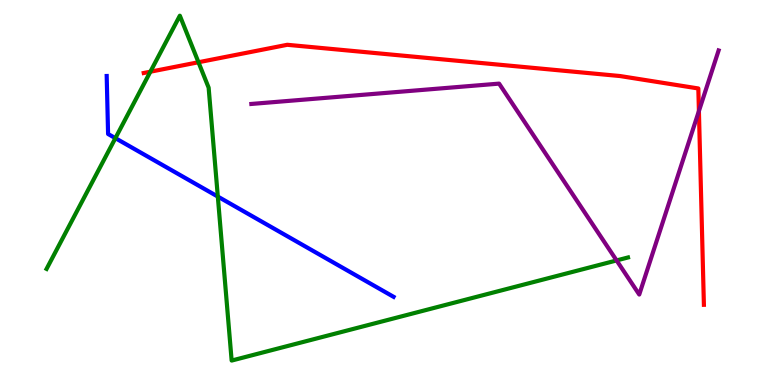[{'lines': ['blue', 'red'], 'intersections': []}, {'lines': ['green', 'red'], 'intersections': [{'x': 1.94, 'y': 8.14}, {'x': 2.56, 'y': 8.38}]}, {'lines': ['purple', 'red'], 'intersections': [{'x': 9.02, 'y': 7.12}]}, {'lines': ['blue', 'green'], 'intersections': [{'x': 1.49, 'y': 6.41}, {'x': 2.81, 'y': 4.89}]}, {'lines': ['blue', 'purple'], 'intersections': []}, {'lines': ['green', 'purple'], 'intersections': [{'x': 7.96, 'y': 3.24}]}]